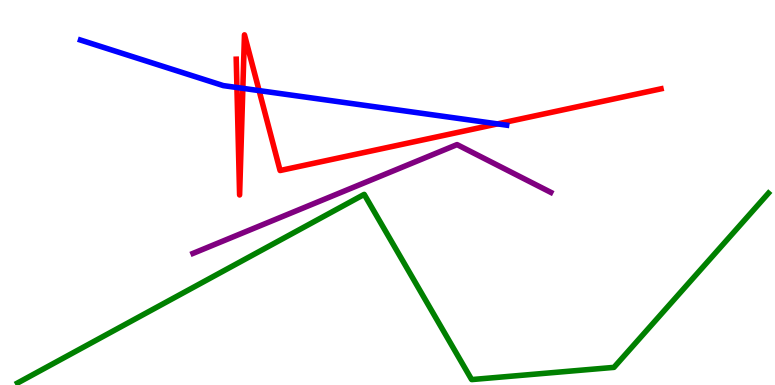[{'lines': ['blue', 'red'], 'intersections': [{'x': 3.06, 'y': 7.73}, {'x': 3.13, 'y': 7.71}, {'x': 3.34, 'y': 7.65}, {'x': 6.42, 'y': 6.78}]}, {'lines': ['green', 'red'], 'intersections': []}, {'lines': ['purple', 'red'], 'intersections': []}, {'lines': ['blue', 'green'], 'intersections': []}, {'lines': ['blue', 'purple'], 'intersections': []}, {'lines': ['green', 'purple'], 'intersections': []}]